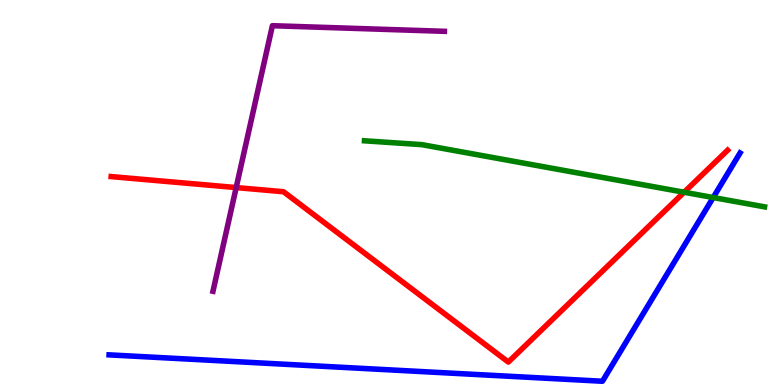[{'lines': ['blue', 'red'], 'intersections': []}, {'lines': ['green', 'red'], 'intersections': [{'x': 8.83, 'y': 5.01}]}, {'lines': ['purple', 'red'], 'intersections': [{'x': 3.05, 'y': 5.13}]}, {'lines': ['blue', 'green'], 'intersections': [{'x': 9.2, 'y': 4.87}]}, {'lines': ['blue', 'purple'], 'intersections': []}, {'lines': ['green', 'purple'], 'intersections': []}]